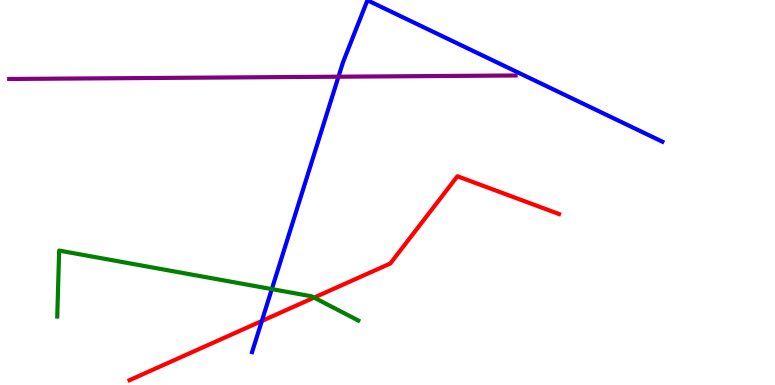[{'lines': ['blue', 'red'], 'intersections': [{'x': 3.38, 'y': 1.66}]}, {'lines': ['green', 'red'], 'intersections': [{'x': 4.05, 'y': 2.27}]}, {'lines': ['purple', 'red'], 'intersections': []}, {'lines': ['blue', 'green'], 'intersections': [{'x': 3.51, 'y': 2.49}]}, {'lines': ['blue', 'purple'], 'intersections': [{'x': 4.37, 'y': 8.01}]}, {'lines': ['green', 'purple'], 'intersections': []}]